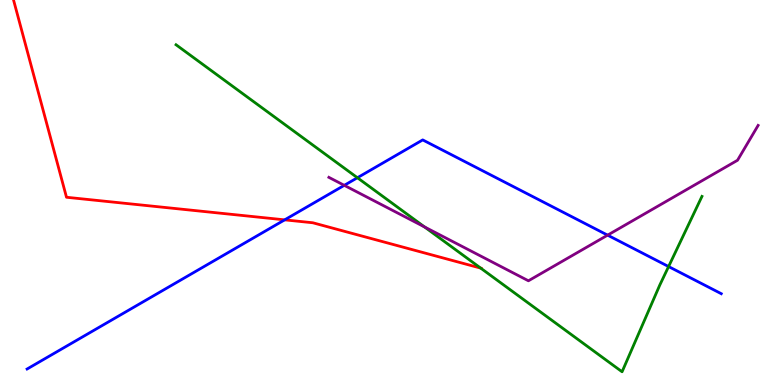[{'lines': ['blue', 'red'], 'intersections': [{'x': 3.67, 'y': 4.29}]}, {'lines': ['green', 'red'], 'intersections': [{'x': 6.2, 'y': 3.04}]}, {'lines': ['purple', 'red'], 'intersections': []}, {'lines': ['blue', 'green'], 'intersections': [{'x': 4.61, 'y': 5.38}, {'x': 8.63, 'y': 3.08}]}, {'lines': ['blue', 'purple'], 'intersections': [{'x': 4.44, 'y': 5.19}, {'x': 7.84, 'y': 3.89}]}, {'lines': ['green', 'purple'], 'intersections': [{'x': 5.48, 'y': 4.11}]}]